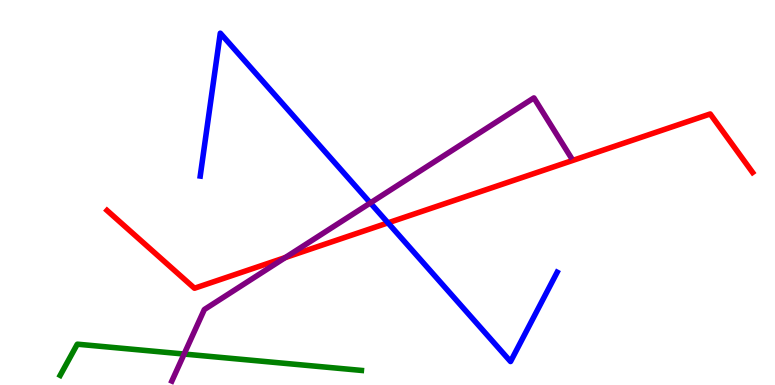[{'lines': ['blue', 'red'], 'intersections': [{'x': 5.01, 'y': 4.21}]}, {'lines': ['green', 'red'], 'intersections': []}, {'lines': ['purple', 'red'], 'intersections': [{'x': 3.68, 'y': 3.31}]}, {'lines': ['blue', 'green'], 'intersections': []}, {'lines': ['blue', 'purple'], 'intersections': [{'x': 4.78, 'y': 4.73}]}, {'lines': ['green', 'purple'], 'intersections': [{'x': 2.38, 'y': 0.804}]}]